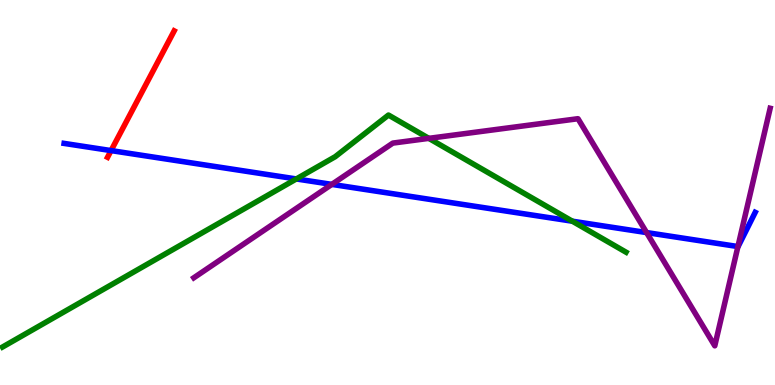[{'lines': ['blue', 'red'], 'intersections': [{'x': 1.43, 'y': 6.09}]}, {'lines': ['green', 'red'], 'intersections': []}, {'lines': ['purple', 'red'], 'intersections': []}, {'lines': ['blue', 'green'], 'intersections': [{'x': 3.82, 'y': 5.35}, {'x': 7.39, 'y': 4.25}]}, {'lines': ['blue', 'purple'], 'intersections': [{'x': 4.28, 'y': 5.21}, {'x': 8.34, 'y': 3.96}, {'x': 9.52, 'y': 3.6}]}, {'lines': ['green', 'purple'], 'intersections': [{'x': 5.53, 'y': 6.41}]}]